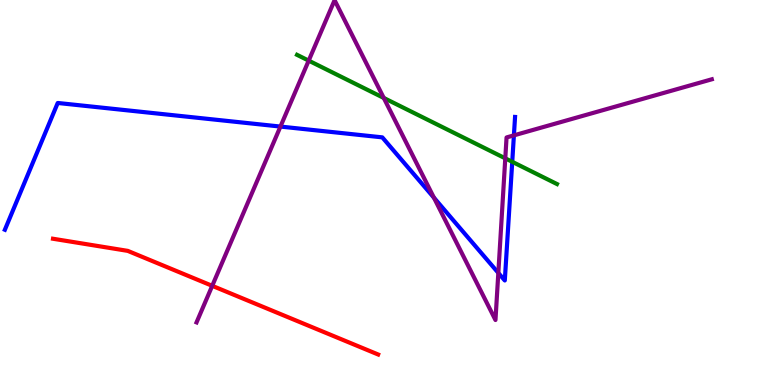[{'lines': ['blue', 'red'], 'intersections': []}, {'lines': ['green', 'red'], 'intersections': []}, {'lines': ['purple', 'red'], 'intersections': [{'x': 2.74, 'y': 2.58}]}, {'lines': ['blue', 'green'], 'intersections': [{'x': 6.61, 'y': 5.8}]}, {'lines': ['blue', 'purple'], 'intersections': [{'x': 3.62, 'y': 6.71}, {'x': 5.6, 'y': 4.87}, {'x': 6.43, 'y': 2.91}, {'x': 6.63, 'y': 6.48}]}, {'lines': ['green', 'purple'], 'intersections': [{'x': 3.98, 'y': 8.43}, {'x': 4.95, 'y': 7.46}, {'x': 6.52, 'y': 5.89}]}]